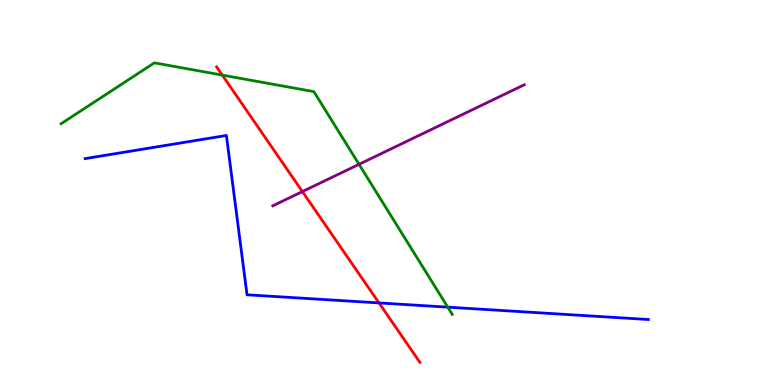[{'lines': ['blue', 'red'], 'intersections': [{'x': 4.89, 'y': 2.13}]}, {'lines': ['green', 'red'], 'intersections': [{'x': 2.87, 'y': 8.05}]}, {'lines': ['purple', 'red'], 'intersections': [{'x': 3.9, 'y': 5.02}]}, {'lines': ['blue', 'green'], 'intersections': [{'x': 5.78, 'y': 2.02}]}, {'lines': ['blue', 'purple'], 'intersections': []}, {'lines': ['green', 'purple'], 'intersections': [{'x': 4.63, 'y': 5.73}]}]